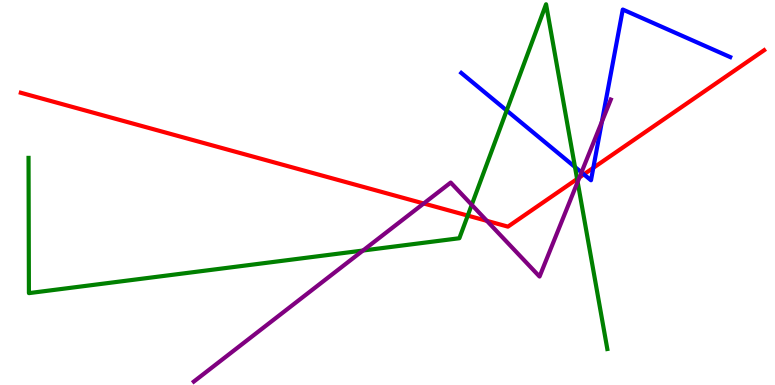[{'lines': ['blue', 'red'], 'intersections': [{'x': 7.53, 'y': 5.47}, {'x': 7.66, 'y': 5.64}]}, {'lines': ['green', 'red'], 'intersections': [{'x': 6.04, 'y': 4.4}, {'x': 7.45, 'y': 5.35}]}, {'lines': ['purple', 'red'], 'intersections': [{'x': 5.47, 'y': 4.71}, {'x': 6.28, 'y': 4.26}, {'x': 7.48, 'y': 5.39}]}, {'lines': ['blue', 'green'], 'intersections': [{'x': 6.54, 'y': 7.13}, {'x': 7.42, 'y': 5.66}]}, {'lines': ['blue', 'purple'], 'intersections': [{'x': 7.5, 'y': 5.52}, {'x': 7.77, 'y': 6.84}]}, {'lines': ['green', 'purple'], 'intersections': [{'x': 4.68, 'y': 3.49}, {'x': 6.09, 'y': 4.68}, {'x': 7.45, 'y': 5.27}]}]